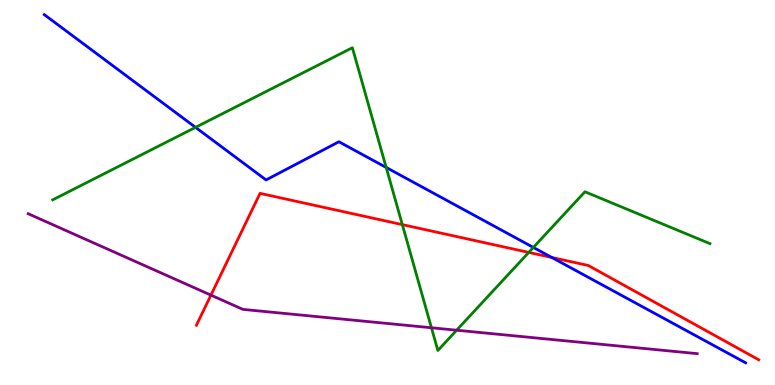[{'lines': ['blue', 'red'], 'intersections': [{'x': 7.12, 'y': 3.31}]}, {'lines': ['green', 'red'], 'intersections': [{'x': 5.19, 'y': 4.17}, {'x': 6.82, 'y': 3.44}]}, {'lines': ['purple', 'red'], 'intersections': [{'x': 2.72, 'y': 2.33}]}, {'lines': ['blue', 'green'], 'intersections': [{'x': 2.52, 'y': 6.69}, {'x': 4.98, 'y': 5.65}, {'x': 6.88, 'y': 3.57}]}, {'lines': ['blue', 'purple'], 'intersections': []}, {'lines': ['green', 'purple'], 'intersections': [{'x': 5.57, 'y': 1.49}, {'x': 5.89, 'y': 1.42}]}]